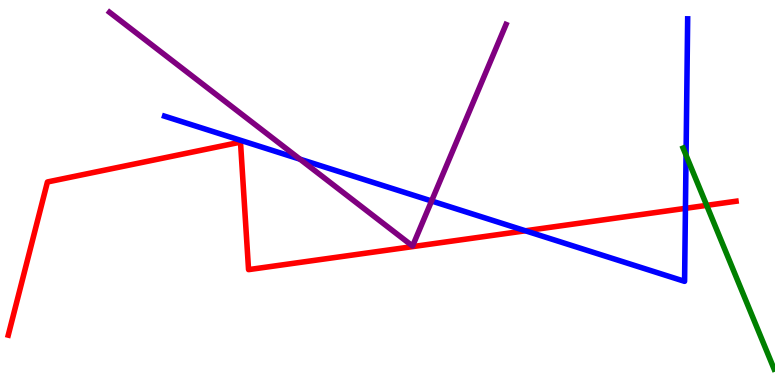[{'lines': ['blue', 'red'], 'intersections': [{'x': 6.78, 'y': 4.01}, {'x': 8.84, 'y': 4.59}]}, {'lines': ['green', 'red'], 'intersections': [{'x': 9.12, 'y': 4.67}]}, {'lines': ['purple', 'red'], 'intersections': []}, {'lines': ['blue', 'green'], 'intersections': [{'x': 8.85, 'y': 5.97}]}, {'lines': ['blue', 'purple'], 'intersections': [{'x': 3.87, 'y': 5.87}, {'x': 5.57, 'y': 4.78}]}, {'lines': ['green', 'purple'], 'intersections': []}]